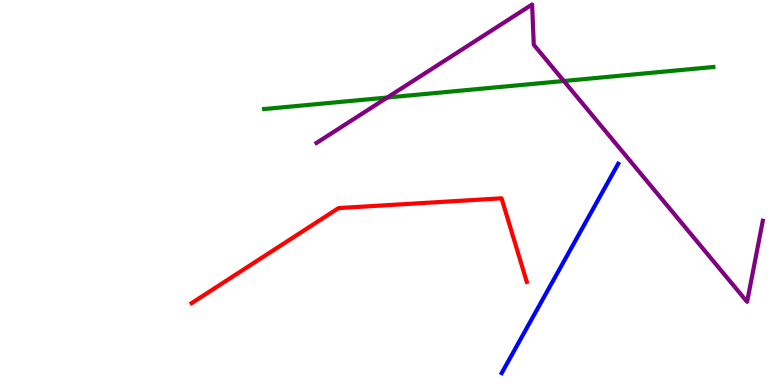[{'lines': ['blue', 'red'], 'intersections': []}, {'lines': ['green', 'red'], 'intersections': []}, {'lines': ['purple', 'red'], 'intersections': []}, {'lines': ['blue', 'green'], 'intersections': []}, {'lines': ['blue', 'purple'], 'intersections': []}, {'lines': ['green', 'purple'], 'intersections': [{'x': 5.0, 'y': 7.47}, {'x': 7.28, 'y': 7.9}]}]